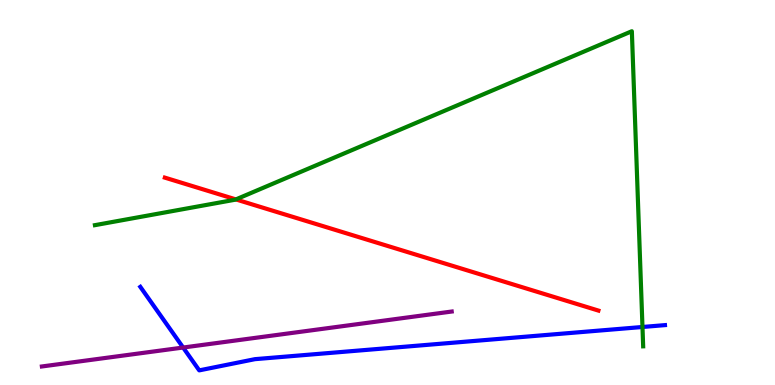[{'lines': ['blue', 'red'], 'intersections': []}, {'lines': ['green', 'red'], 'intersections': [{'x': 3.04, 'y': 4.82}]}, {'lines': ['purple', 'red'], 'intersections': []}, {'lines': ['blue', 'green'], 'intersections': [{'x': 8.29, 'y': 1.51}]}, {'lines': ['blue', 'purple'], 'intersections': [{'x': 2.36, 'y': 0.973}]}, {'lines': ['green', 'purple'], 'intersections': []}]